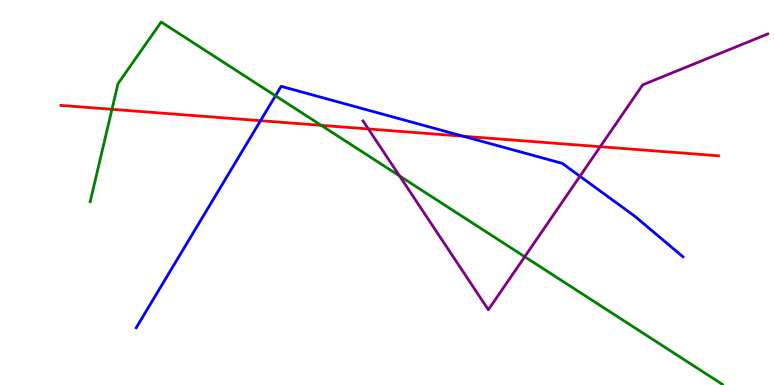[{'lines': ['blue', 'red'], 'intersections': [{'x': 3.36, 'y': 6.87}, {'x': 5.98, 'y': 6.46}]}, {'lines': ['green', 'red'], 'intersections': [{'x': 1.44, 'y': 7.16}, {'x': 4.14, 'y': 6.74}]}, {'lines': ['purple', 'red'], 'intersections': [{'x': 4.75, 'y': 6.65}, {'x': 7.74, 'y': 6.19}]}, {'lines': ['blue', 'green'], 'intersections': [{'x': 3.55, 'y': 7.51}]}, {'lines': ['blue', 'purple'], 'intersections': [{'x': 7.48, 'y': 5.42}]}, {'lines': ['green', 'purple'], 'intersections': [{'x': 5.16, 'y': 5.43}, {'x': 6.77, 'y': 3.33}]}]